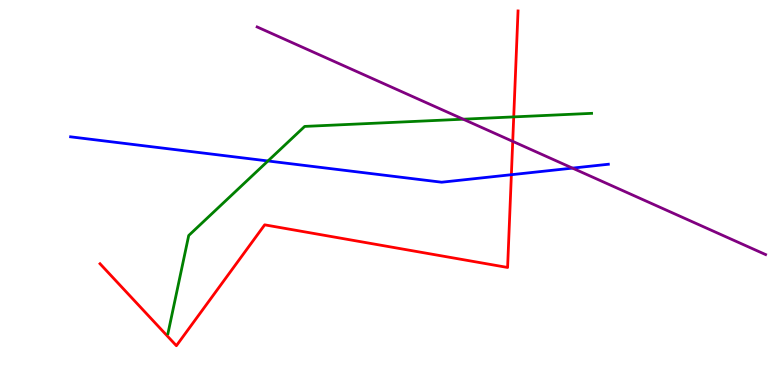[{'lines': ['blue', 'red'], 'intersections': [{'x': 6.6, 'y': 5.46}]}, {'lines': ['green', 'red'], 'intersections': [{'x': 6.63, 'y': 6.96}]}, {'lines': ['purple', 'red'], 'intersections': [{'x': 6.62, 'y': 6.33}]}, {'lines': ['blue', 'green'], 'intersections': [{'x': 3.46, 'y': 5.82}]}, {'lines': ['blue', 'purple'], 'intersections': [{'x': 7.39, 'y': 5.63}]}, {'lines': ['green', 'purple'], 'intersections': [{'x': 5.98, 'y': 6.9}]}]